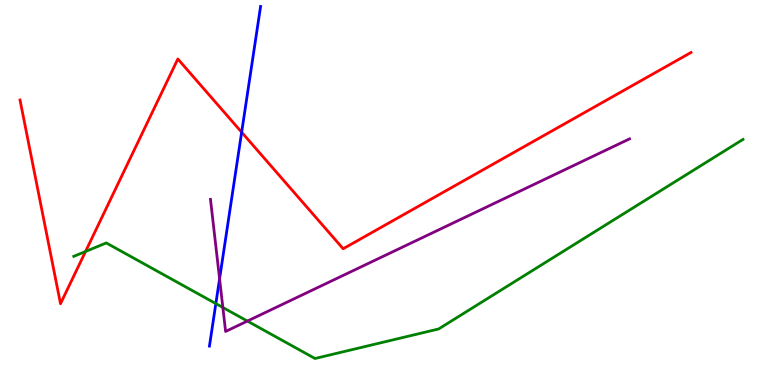[{'lines': ['blue', 'red'], 'intersections': [{'x': 3.12, 'y': 6.57}]}, {'lines': ['green', 'red'], 'intersections': [{'x': 1.1, 'y': 3.47}]}, {'lines': ['purple', 'red'], 'intersections': []}, {'lines': ['blue', 'green'], 'intersections': [{'x': 2.79, 'y': 2.11}]}, {'lines': ['blue', 'purple'], 'intersections': [{'x': 2.83, 'y': 2.76}]}, {'lines': ['green', 'purple'], 'intersections': [{'x': 2.88, 'y': 2.01}, {'x': 3.19, 'y': 1.66}]}]